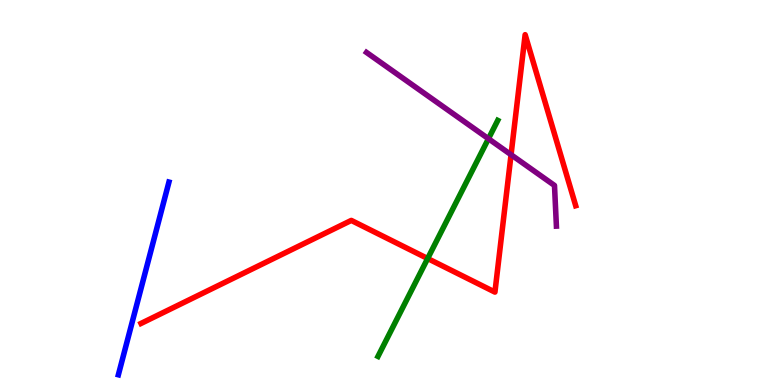[{'lines': ['blue', 'red'], 'intersections': []}, {'lines': ['green', 'red'], 'intersections': [{'x': 5.52, 'y': 3.29}]}, {'lines': ['purple', 'red'], 'intersections': [{'x': 6.59, 'y': 5.98}]}, {'lines': ['blue', 'green'], 'intersections': []}, {'lines': ['blue', 'purple'], 'intersections': []}, {'lines': ['green', 'purple'], 'intersections': [{'x': 6.3, 'y': 6.4}]}]